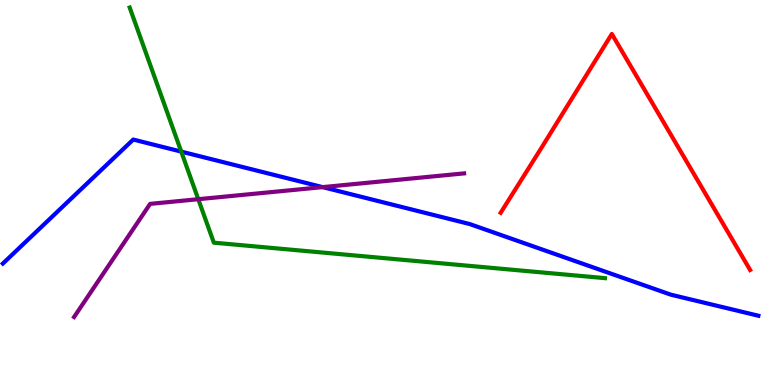[{'lines': ['blue', 'red'], 'intersections': []}, {'lines': ['green', 'red'], 'intersections': []}, {'lines': ['purple', 'red'], 'intersections': []}, {'lines': ['blue', 'green'], 'intersections': [{'x': 2.34, 'y': 6.06}]}, {'lines': ['blue', 'purple'], 'intersections': [{'x': 4.16, 'y': 5.14}]}, {'lines': ['green', 'purple'], 'intersections': [{'x': 2.56, 'y': 4.83}]}]